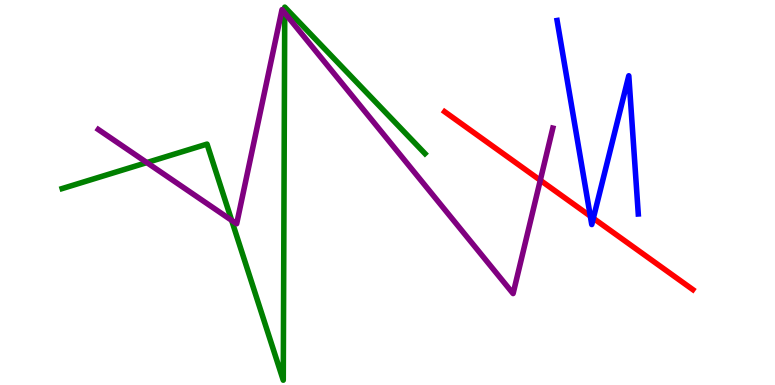[{'lines': ['blue', 'red'], 'intersections': [{'x': 7.62, 'y': 4.39}, {'x': 7.66, 'y': 4.33}]}, {'lines': ['green', 'red'], 'intersections': []}, {'lines': ['purple', 'red'], 'intersections': [{'x': 6.97, 'y': 5.32}]}, {'lines': ['blue', 'green'], 'intersections': []}, {'lines': ['blue', 'purple'], 'intersections': []}, {'lines': ['green', 'purple'], 'intersections': [{'x': 1.89, 'y': 5.78}, {'x': 2.99, 'y': 4.28}, {'x': 3.67, 'y': 9.66}]}]